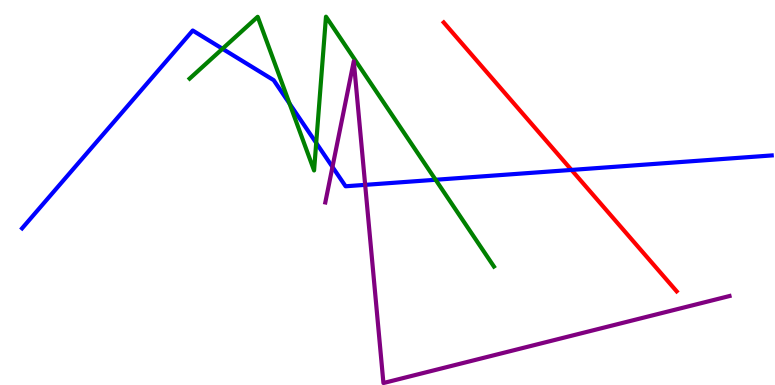[{'lines': ['blue', 'red'], 'intersections': [{'x': 7.37, 'y': 5.59}]}, {'lines': ['green', 'red'], 'intersections': []}, {'lines': ['purple', 'red'], 'intersections': []}, {'lines': ['blue', 'green'], 'intersections': [{'x': 2.87, 'y': 8.73}, {'x': 3.74, 'y': 7.31}, {'x': 4.08, 'y': 6.29}, {'x': 5.62, 'y': 5.33}]}, {'lines': ['blue', 'purple'], 'intersections': [{'x': 4.29, 'y': 5.66}, {'x': 4.71, 'y': 5.2}]}, {'lines': ['green', 'purple'], 'intersections': []}]